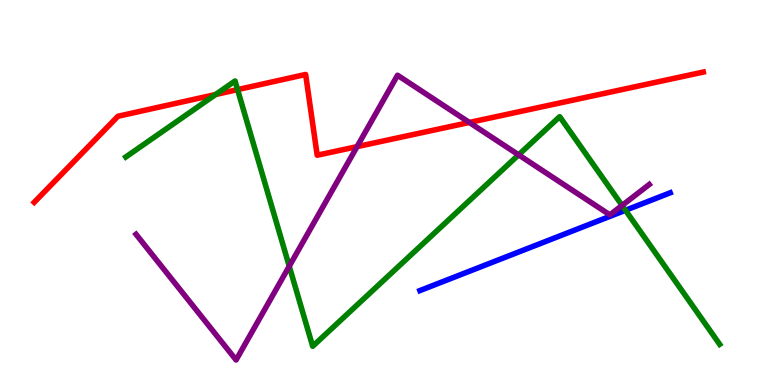[{'lines': ['blue', 'red'], 'intersections': []}, {'lines': ['green', 'red'], 'intersections': [{'x': 2.78, 'y': 7.55}, {'x': 3.07, 'y': 7.67}]}, {'lines': ['purple', 'red'], 'intersections': [{'x': 4.61, 'y': 6.19}, {'x': 6.06, 'y': 6.82}]}, {'lines': ['blue', 'green'], 'intersections': [{'x': 8.07, 'y': 4.54}]}, {'lines': ['blue', 'purple'], 'intersections': []}, {'lines': ['green', 'purple'], 'intersections': [{'x': 3.73, 'y': 3.09}, {'x': 6.69, 'y': 5.98}, {'x': 8.03, 'y': 4.66}]}]